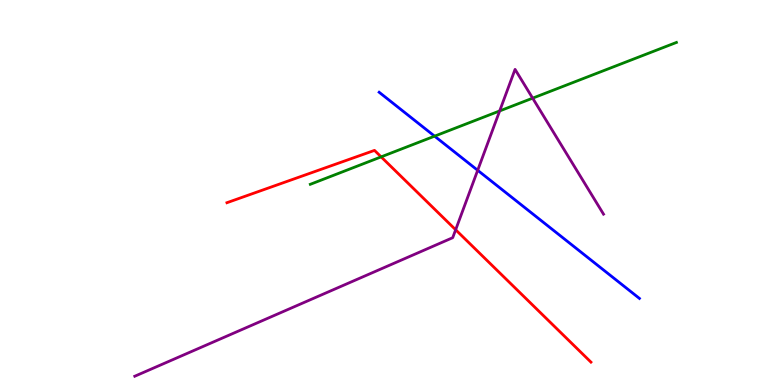[{'lines': ['blue', 'red'], 'intersections': []}, {'lines': ['green', 'red'], 'intersections': [{'x': 4.92, 'y': 5.93}]}, {'lines': ['purple', 'red'], 'intersections': [{'x': 5.88, 'y': 4.03}]}, {'lines': ['blue', 'green'], 'intersections': [{'x': 5.61, 'y': 6.46}]}, {'lines': ['blue', 'purple'], 'intersections': [{'x': 6.16, 'y': 5.58}]}, {'lines': ['green', 'purple'], 'intersections': [{'x': 6.45, 'y': 7.12}, {'x': 6.87, 'y': 7.45}]}]